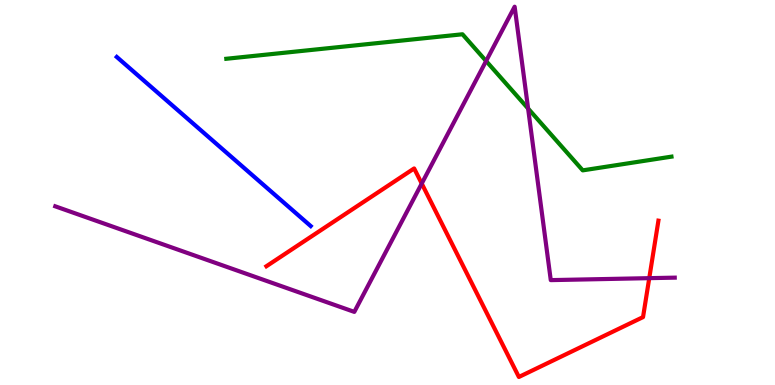[{'lines': ['blue', 'red'], 'intersections': []}, {'lines': ['green', 'red'], 'intersections': []}, {'lines': ['purple', 'red'], 'intersections': [{'x': 5.44, 'y': 5.23}, {'x': 8.38, 'y': 2.78}]}, {'lines': ['blue', 'green'], 'intersections': []}, {'lines': ['blue', 'purple'], 'intersections': []}, {'lines': ['green', 'purple'], 'intersections': [{'x': 6.27, 'y': 8.42}, {'x': 6.81, 'y': 7.18}]}]